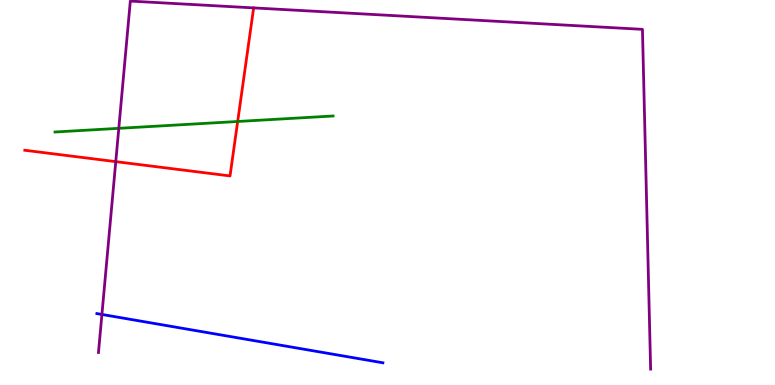[{'lines': ['blue', 'red'], 'intersections': []}, {'lines': ['green', 'red'], 'intersections': [{'x': 3.07, 'y': 6.84}]}, {'lines': ['purple', 'red'], 'intersections': [{'x': 1.49, 'y': 5.8}]}, {'lines': ['blue', 'green'], 'intersections': []}, {'lines': ['blue', 'purple'], 'intersections': [{'x': 1.32, 'y': 1.83}]}, {'lines': ['green', 'purple'], 'intersections': [{'x': 1.53, 'y': 6.67}]}]